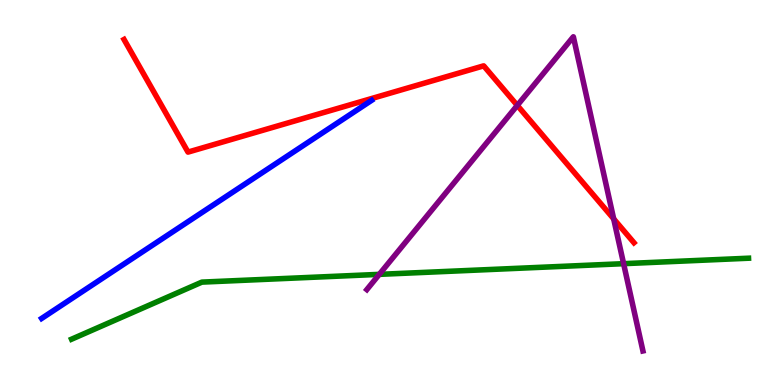[{'lines': ['blue', 'red'], 'intersections': []}, {'lines': ['green', 'red'], 'intersections': []}, {'lines': ['purple', 'red'], 'intersections': [{'x': 6.67, 'y': 7.26}, {'x': 7.92, 'y': 4.32}]}, {'lines': ['blue', 'green'], 'intersections': []}, {'lines': ['blue', 'purple'], 'intersections': []}, {'lines': ['green', 'purple'], 'intersections': [{'x': 4.89, 'y': 2.87}, {'x': 8.05, 'y': 3.15}]}]